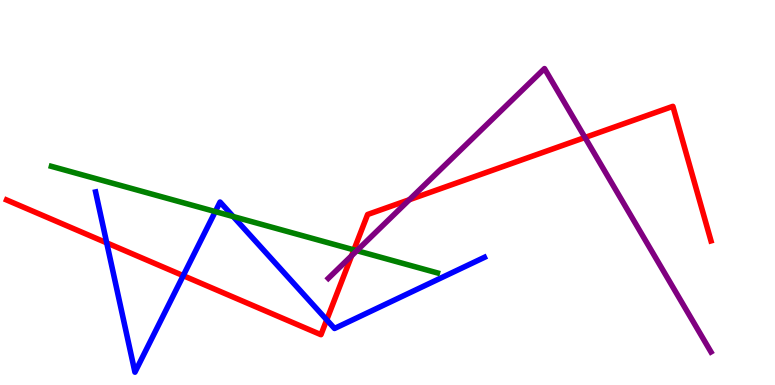[{'lines': ['blue', 'red'], 'intersections': [{'x': 1.38, 'y': 3.69}, {'x': 2.36, 'y': 2.84}, {'x': 4.22, 'y': 1.69}]}, {'lines': ['green', 'red'], 'intersections': [{'x': 4.57, 'y': 3.51}]}, {'lines': ['purple', 'red'], 'intersections': [{'x': 4.54, 'y': 3.36}, {'x': 5.28, 'y': 4.81}, {'x': 7.55, 'y': 6.43}]}, {'lines': ['blue', 'green'], 'intersections': [{'x': 2.78, 'y': 4.5}, {'x': 3.01, 'y': 4.38}]}, {'lines': ['blue', 'purple'], 'intersections': []}, {'lines': ['green', 'purple'], 'intersections': [{'x': 4.6, 'y': 3.49}]}]